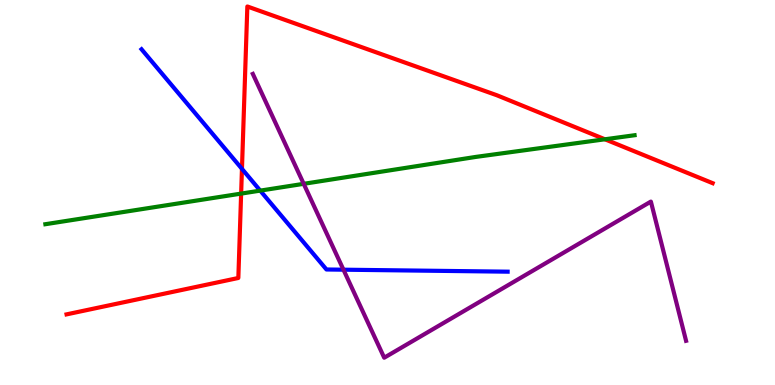[{'lines': ['blue', 'red'], 'intersections': [{'x': 3.12, 'y': 5.61}]}, {'lines': ['green', 'red'], 'intersections': [{'x': 3.11, 'y': 4.97}, {'x': 7.81, 'y': 6.38}]}, {'lines': ['purple', 'red'], 'intersections': []}, {'lines': ['blue', 'green'], 'intersections': [{'x': 3.36, 'y': 5.05}]}, {'lines': ['blue', 'purple'], 'intersections': [{'x': 4.43, 'y': 2.99}]}, {'lines': ['green', 'purple'], 'intersections': [{'x': 3.92, 'y': 5.23}]}]